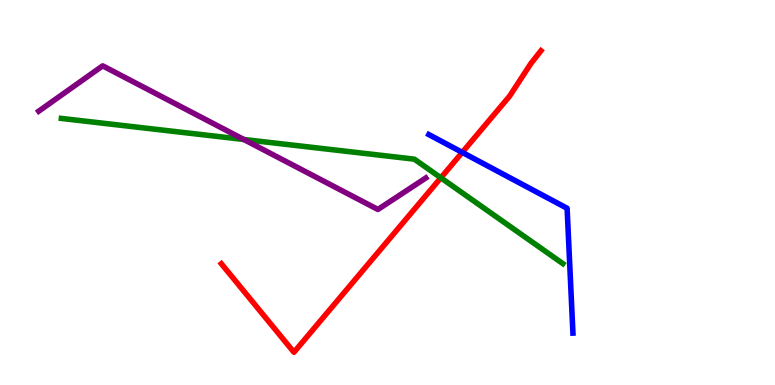[{'lines': ['blue', 'red'], 'intersections': [{'x': 5.96, 'y': 6.04}]}, {'lines': ['green', 'red'], 'intersections': [{'x': 5.69, 'y': 5.38}]}, {'lines': ['purple', 'red'], 'intersections': []}, {'lines': ['blue', 'green'], 'intersections': []}, {'lines': ['blue', 'purple'], 'intersections': []}, {'lines': ['green', 'purple'], 'intersections': [{'x': 3.15, 'y': 6.38}]}]